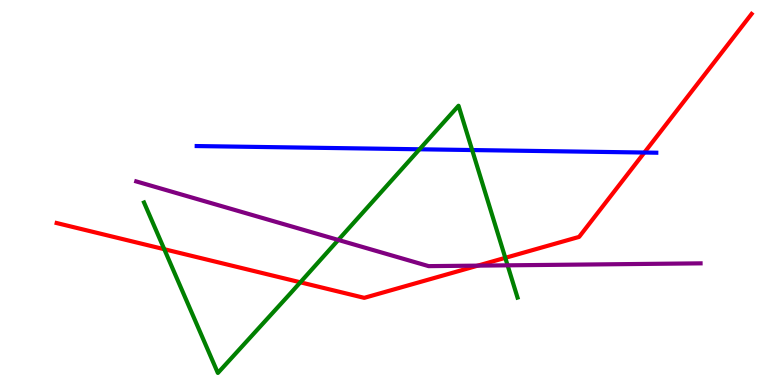[{'lines': ['blue', 'red'], 'intersections': [{'x': 8.31, 'y': 6.04}]}, {'lines': ['green', 'red'], 'intersections': [{'x': 2.12, 'y': 3.53}, {'x': 3.88, 'y': 2.67}, {'x': 6.52, 'y': 3.3}]}, {'lines': ['purple', 'red'], 'intersections': [{'x': 6.17, 'y': 3.1}]}, {'lines': ['blue', 'green'], 'intersections': [{'x': 5.41, 'y': 6.12}, {'x': 6.09, 'y': 6.1}]}, {'lines': ['blue', 'purple'], 'intersections': []}, {'lines': ['green', 'purple'], 'intersections': [{'x': 4.37, 'y': 3.77}, {'x': 6.55, 'y': 3.11}]}]